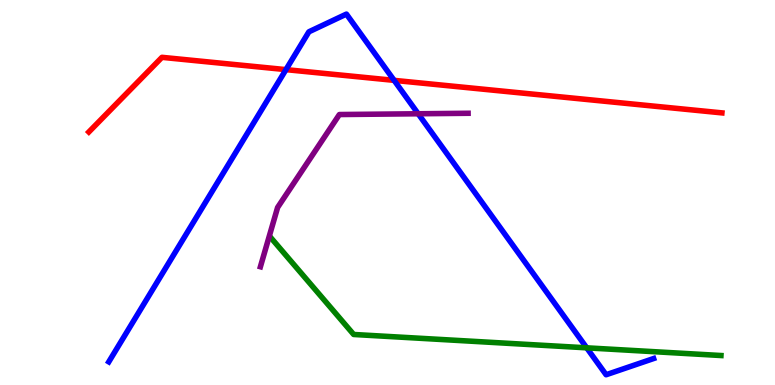[{'lines': ['blue', 'red'], 'intersections': [{'x': 3.69, 'y': 8.19}, {'x': 5.09, 'y': 7.91}]}, {'lines': ['green', 'red'], 'intersections': []}, {'lines': ['purple', 'red'], 'intersections': []}, {'lines': ['blue', 'green'], 'intersections': [{'x': 7.57, 'y': 0.966}]}, {'lines': ['blue', 'purple'], 'intersections': [{'x': 5.4, 'y': 7.05}]}, {'lines': ['green', 'purple'], 'intersections': []}]